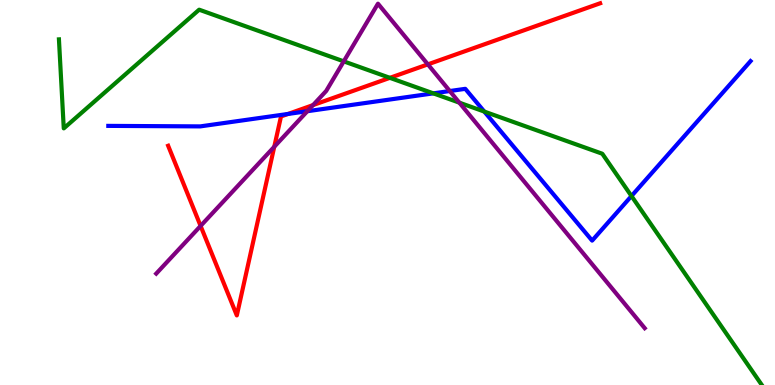[{'lines': ['blue', 'red'], 'intersections': [{'x': 3.72, 'y': 7.04}]}, {'lines': ['green', 'red'], 'intersections': [{'x': 5.03, 'y': 7.98}]}, {'lines': ['purple', 'red'], 'intersections': [{'x': 2.59, 'y': 4.13}, {'x': 3.54, 'y': 6.19}, {'x': 4.04, 'y': 7.27}, {'x': 5.52, 'y': 8.33}]}, {'lines': ['blue', 'green'], 'intersections': [{'x': 5.59, 'y': 7.58}, {'x': 6.25, 'y': 7.1}, {'x': 8.15, 'y': 4.91}]}, {'lines': ['blue', 'purple'], 'intersections': [{'x': 3.97, 'y': 7.11}, {'x': 5.8, 'y': 7.64}]}, {'lines': ['green', 'purple'], 'intersections': [{'x': 4.44, 'y': 8.41}, {'x': 5.93, 'y': 7.33}]}]